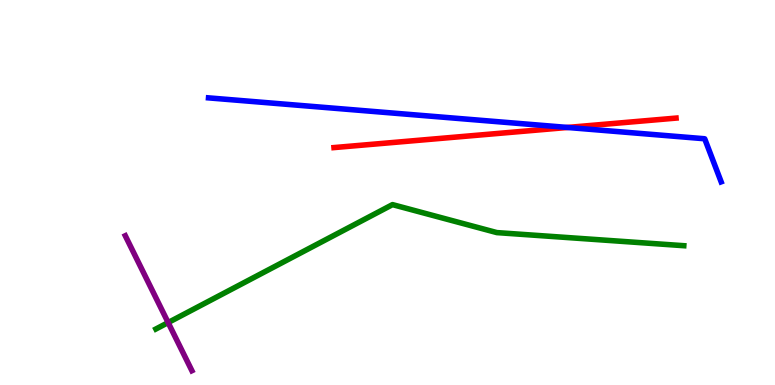[{'lines': ['blue', 'red'], 'intersections': [{'x': 7.32, 'y': 6.69}]}, {'lines': ['green', 'red'], 'intersections': []}, {'lines': ['purple', 'red'], 'intersections': []}, {'lines': ['blue', 'green'], 'intersections': []}, {'lines': ['blue', 'purple'], 'intersections': []}, {'lines': ['green', 'purple'], 'intersections': [{'x': 2.17, 'y': 1.62}]}]